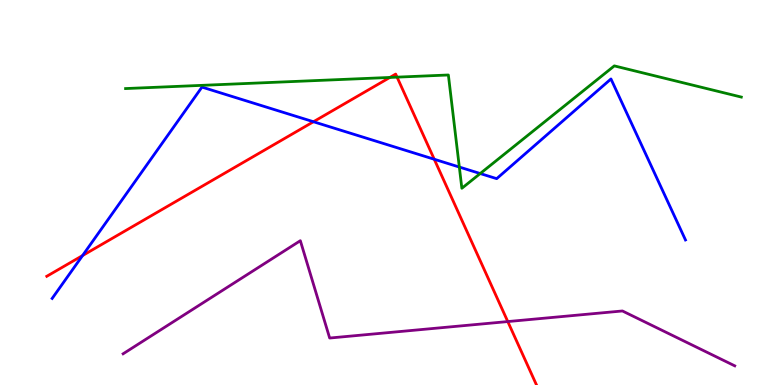[{'lines': ['blue', 'red'], 'intersections': [{'x': 1.07, 'y': 3.36}, {'x': 4.04, 'y': 6.84}, {'x': 5.6, 'y': 5.86}]}, {'lines': ['green', 'red'], 'intersections': [{'x': 5.03, 'y': 7.99}, {'x': 5.12, 'y': 8.0}]}, {'lines': ['purple', 'red'], 'intersections': [{'x': 6.55, 'y': 1.65}]}, {'lines': ['blue', 'green'], 'intersections': [{'x': 5.93, 'y': 5.66}, {'x': 6.2, 'y': 5.49}]}, {'lines': ['blue', 'purple'], 'intersections': []}, {'lines': ['green', 'purple'], 'intersections': []}]